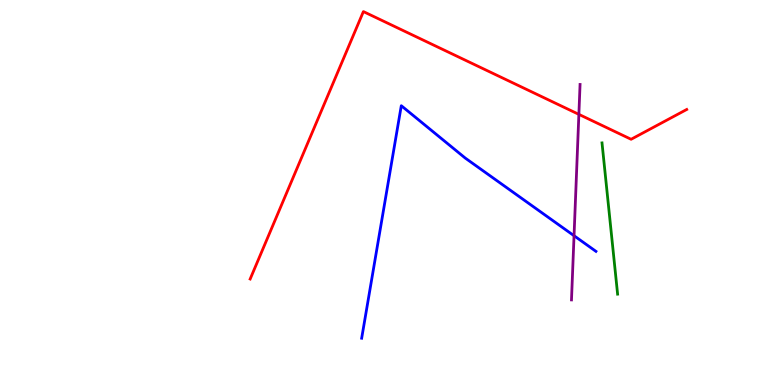[{'lines': ['blue', 'red'], 'intersections': []}, {'lines': ['green', 'red'], 'intersections': []}, {'lines': ['purple', 'red'], 'intersections': [{'x': 7.47, 'y': 7.03}]}, {'lines': ['blue', 'green'], 'intersections': []}, {'lines': ['blue', 'purple'], 'intersections': [{'x': 7.41, 'y': 3.88}]}, {'lines': ['green', 'purple'], 'intersections': []}]